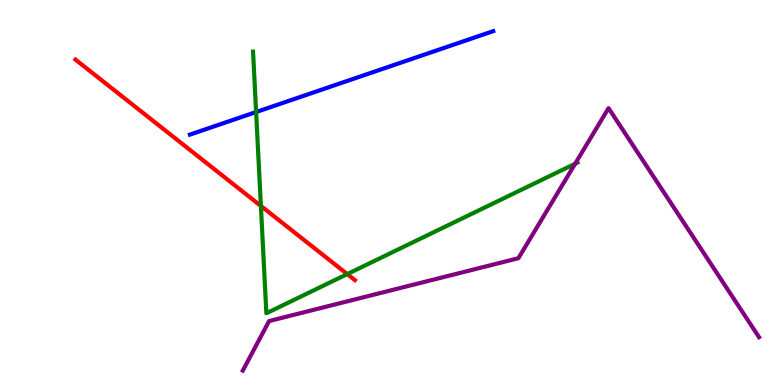[{'lines': ['blue', 'red'], 'intersections': []}, {'lines': ['green', 'red'], 'intersections': [{'x': 3.37, 'y': 4.65}, {'x': 4.48, 'y': 2.88}]}, {'lines': ['purple', 'red'], 'intersections': []}, {'lines': ['blue', 'green'], 'intersections': [{'x': 3.3, 'y': 7.09}]}, {'lines': ['blue', 'purple'], 'intersections': []}, {'lines': ['green', 'purple'], 'intersections': [{'x': 7.42, 'y': 5.75}]}]